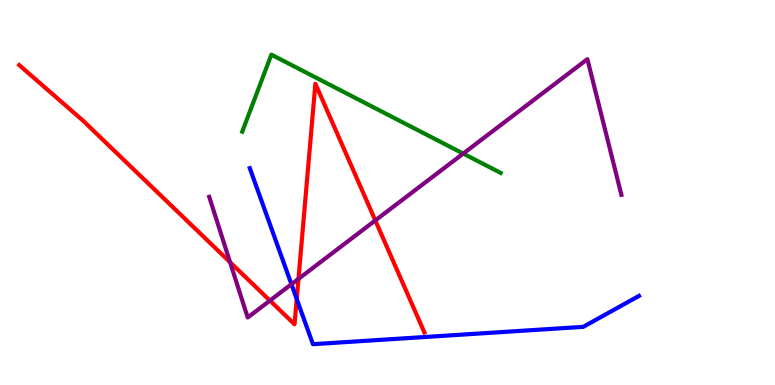[{'lines': ['blue', 'red'], 'intersections': [{'x': 3.83, 'y': 2.23}]}, {'lines': ['green', 'red'], 'intersections': []}, {'lines': ['purple', 'red'], 'intersections': [{'x': 2.97, 'y': 3.19}, {'x': 3.48, 'y': 2.19}, {'x': 3.85, 'y': 2.76}, {'x': 4.84, 'y': 4.27}]}, {'lines': ['blue', 'green'], 'intersections': []}, {'lines': ['blue', 'purple'], 'intersections': [{'x': 3.76, 'y': 2.62}]}, {'lines': ['green', 'purple'], 'intersections': [{'x': 5.98, 'y': 6.01}]}]